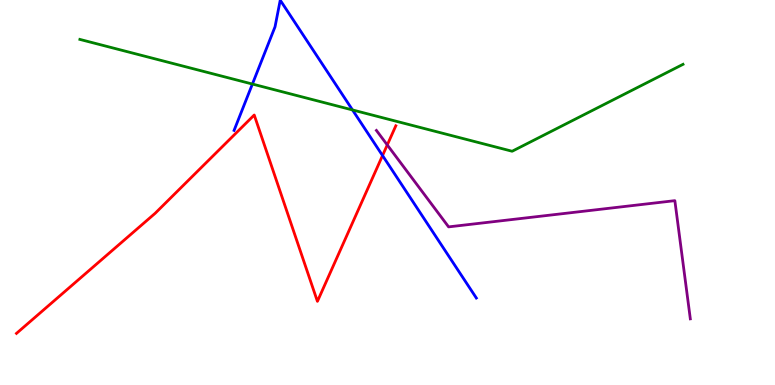[{'lines': ['blue', 'red'], 'intersections': [{'x': 4.94, 'y': 5.96}]}, {'lines': ['green', 'red'], 'intersections': []}, {'lines': ['purple', 'red'], 'intersections': [{'x': 5.0, 'y': 6.24}]}, {'lines': ['blue', 'green'], 'intersections': [{'x': 3.26, 'y': 7.82}, {'x': 4.55, 'y': 7.14}]}, {'lines': ['blue', 'purple'], 'intersections': []}, {'lines': ['green', 'purple'], 'intersections': []}]